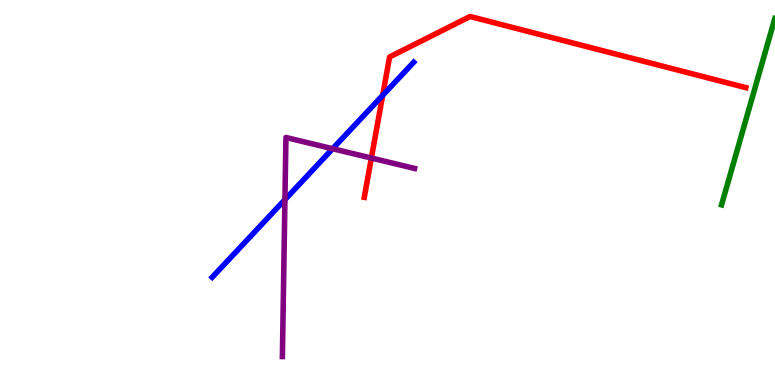[{'lines': ['blue', 'red'], 'intersections': [{'x': 4.94, 'y': 7.52}]}, {'lines': ['green', 'red'], 'intersections': []}, {'lines': ['purple', 'red'], 'intersections': [{'x': 4.79, 'y': 5.9}]}, {'lines': ['blue', 'green'], 'intersections': []}, {'lines': ['blue', 'purple'], 'intersections': [{'x': 3.68, 'y': 4.81}, {'x': 4.29, 'y': 6.14}]}, {'lines': ['green', 'purple'], 'intersections': []}]